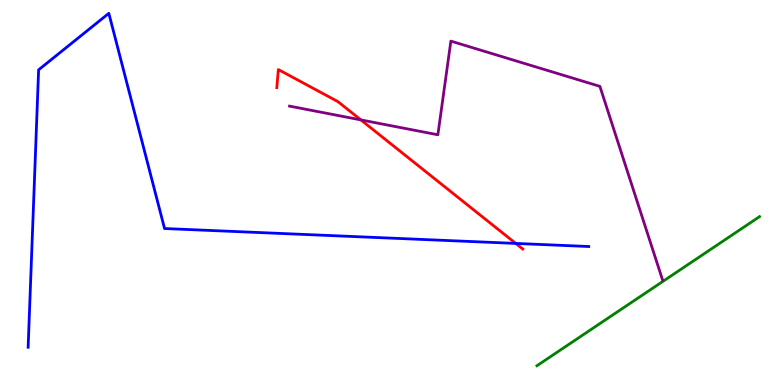[{'lines': ['blue', 'red'], 'intersections': [{'x': 6.65, 'y': 3.68}]}, {'lines': ['green', 'red'], 'intersections': []}, {'lines': ['purple', 'red'], 'intersections': [{'x': 4.66, 'y': 6.89}]}, {'lines': ['blue', 'green'], 'intersections': []}, {'lines': ['blue', 'purple'], 'intersections': []}, {'lines': ['green', 'purple'], 'intersections': []}]